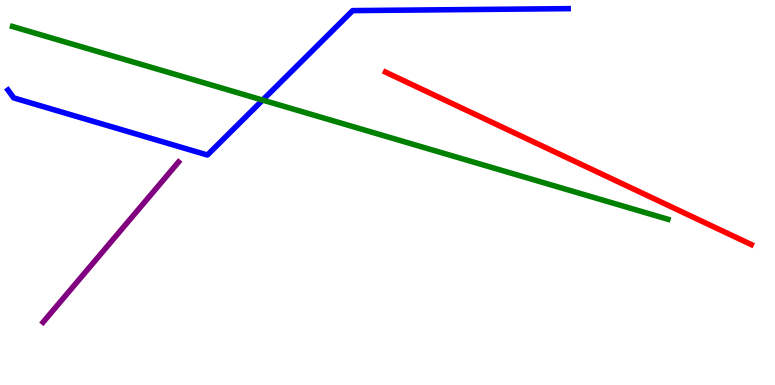[{'lines': ['blue', 'red'], 'intersections': []}, {'lines': ['green', 'red'], 'intersections': []}, {'lines': ['purple', 'red'], 'intersections': []}, {'lines': ['blue', 'green'], 'intersections': [{'x': 3.39, 'y': 7.4}]}, {'lines': ['blue', 'purple'], 'intersections': []}, {'lines': ['green', 'purple'], 'intersections': []}]